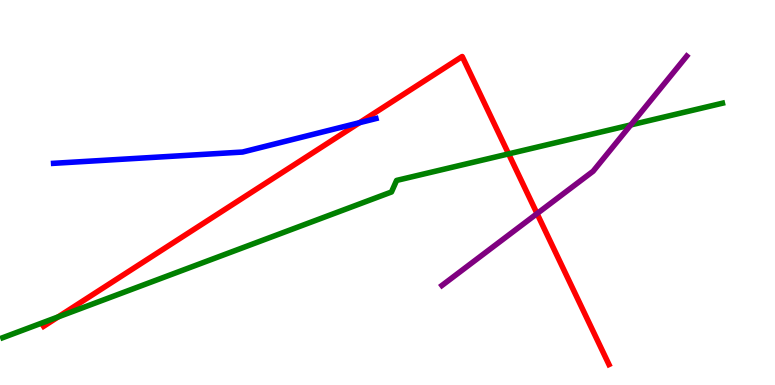[{'lines': ['blue', 'red'], 'intersections': [{'x': 4.64, 'y': 6.81}]}, {'lines': ['green', 'red'], 'intersections': [{'x': 0.75, 'y': 1.77}, {'x': 6.56, 'y': 6.0}]}, {'lines': ['purple', 'red'], 'intersections': [{'x': 6.93, 'y': 4.45}]}, {'lines': ['blue', 'green'], 'intersections': []}, {'lines': ['blue', 'purple'], 'intersections': []}, {'lines': ['green', 'purple'], 'intersections': [{'x': 8.14, 'y': 6.75}]}]